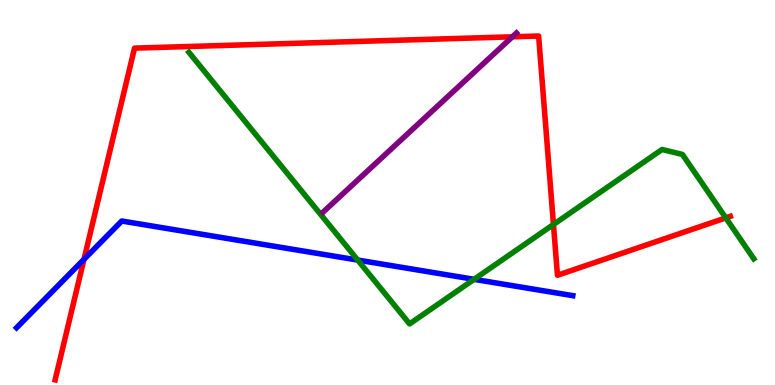[{'lines': ['blue', 'red'], 'intersections': [{'x': 1.08, 'y': 3.26}]}, {'lines': ['green', 'red'], 'intersections': [{'x': 7.14, 'y': 4.17}, {'x': 9.37, 'y': 4.34}]}, {'lines': ['purple', 'red'], 'intersections': [{'x': 6.61, 'y': 9.04}]}, {'lines': ['blue', 'green'], 'intersections': [{'x': 4.62, 'y': 3.25}, {'x': 6.12, 'y': 2.74}]}, {'lines': ['blue', 'purple'], 'intersections': []}, {'lines': ['green', 'purple'], 'intersections': []}]